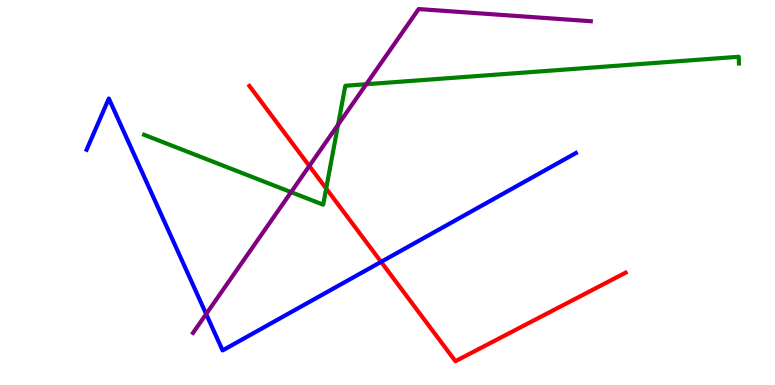[{'lines': ['blue', 'red'], 'intersections': [{'x': 4.92, 'y': 3.2}]}, {'lines': ['green', 'red'], 'intersections': [{'x': 4.21, 'y': 5.1}]}, {'lines': ['purple', 'red'], 'intersections': [{'x': 3.99, 'y': 5.69}]}, {'lines': ['blue', 'green'], 'intersections': []}, {'lines': ['blue', 'purple'], 'intersections': [{'x': 2.66, 'y': 1.84}]}, {'lines': ['green', 'purple'], 'intersections': [{'x': 3.76, 'y': 5.01}, {'x': 4.36, 'y': 6.76}, {'x': 4.73, 'y': 7.81}]}]